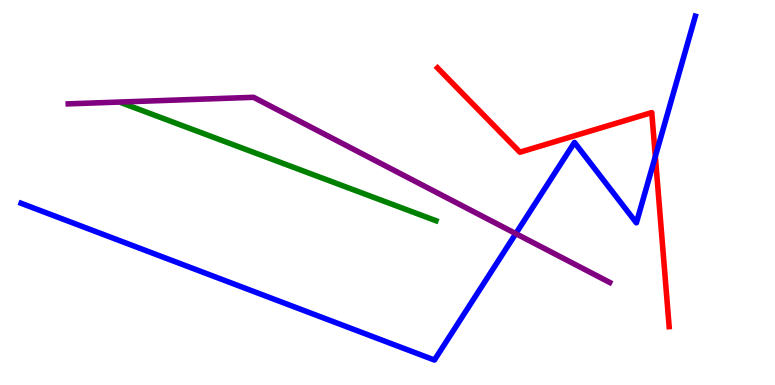[{'lines': ['blue', 'red'], 'intersections': [{'x': 8.46, 'y': 5.94}]}, {'lines': ['green', 'red'], 'intersections': []}, {'lines': ['purple', 'red'], 'intersections': []}, {'lines': ['blue', 'green'], 'intersections': []}, {'lines': ['blue', 'purple'], 'intersections': [{'x': 6.66, 'y': 3.93}]}, {'lines': ['green', 'purple'], 'intersections': []}]